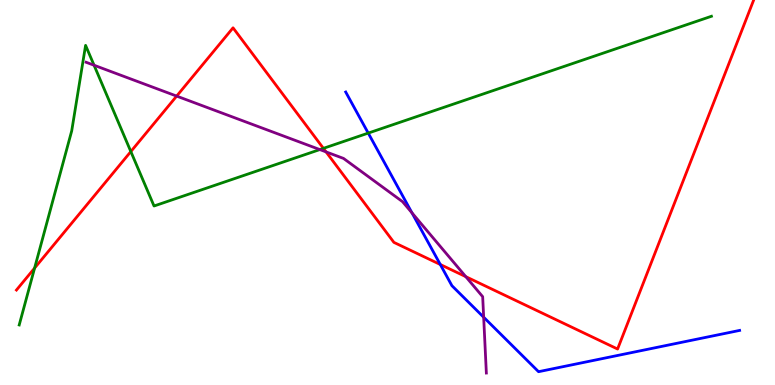[{'lines': ['blue', 'red'], 'intersections': [{'x': 5.68, 'y': 3.13}]}, {'lines': ['green', 'red'], 'intersections': [{'x': 0.446, 'y': 3.04}, {'x': 1.69, 'y': 6.06}, {'x': 4.17, 'y': 6.15}]}, {'lines': ['purple', 'red'], 'intersections': [{'x': 2.28, 'y': 7.5}, {'x': 4.21, 'y': 6.05}, {'x': 6.01, 'y': 2.81}]}, {'lines': ['blue', 'green'], 'intersections': [{'x': 4.75, 'y': 6.54}]}, {'lines': ['blue', 'purple'], 'intersections': [{'x': 5.32, 'y': 4.47}, {'x': 6.24, 'y': 1.76}]}, {'lines': ['green', 'purple'], 'intersections': [{'x': 1.21, 'y': 8.31}, {'x': 4.13, 'y': 6.12}]}]